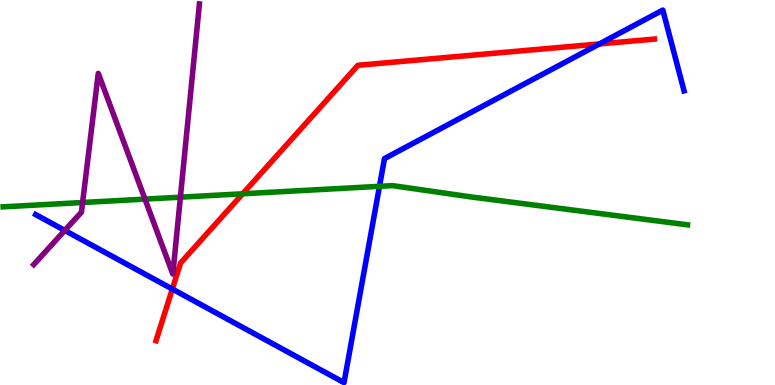[{'lines': ['blue', 'red'], 'intersections': [{'x': 2.22, 'y': 2.49}, {'x': 7.73, 'y': 8.86}]}, {'lines': ['green', 'red'], 'intersections': [{'x': 3.13, 'y': 4.97}]}, {'lines': ['purple', 'red'], 'intersections': []}, {'lines': ['blue', 'green'], 'intersections': [{'x': 4.9, 'y': 5.16}]}, {'lines': ['blue', 'purple'], 'intersections': [{'x': 0.836, 'y': 4.01}]}, {'lines': ['green', 'purple'], 'intersections': [{'x': 1.07, 'y': 4.74}, {'x': 1.87, 'y': 4.83}, {'x': 2.33, 'y': 4.88}]}]